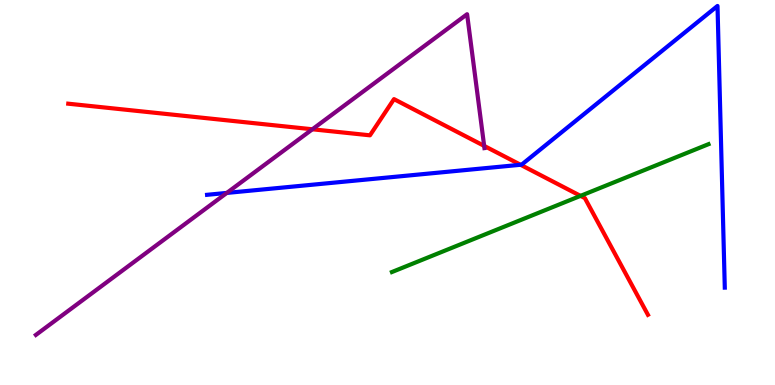[{'lines': ['blue', 'red'], 'intersections': [{'x': 6.72, 'y': 5.72}]}, {'lines': ['green', 'red'], 'intersections': [{'x': 7.49, 'y': 4.91}]}, {'lines': ['purple', 'red'], 'intersections': [{'x': 4.03, 'y': 6.64}, {'x': 6.25, 'y': 6.21}]}, {'lines': ['blue', 'green'], 'intersections': []}, {'lines': ['blue', 'purple'], 'intersections': [{'x': 2.93, 'y': 4.99}]}, {'lines': ['green', 'purple'], 'intersections': []}]